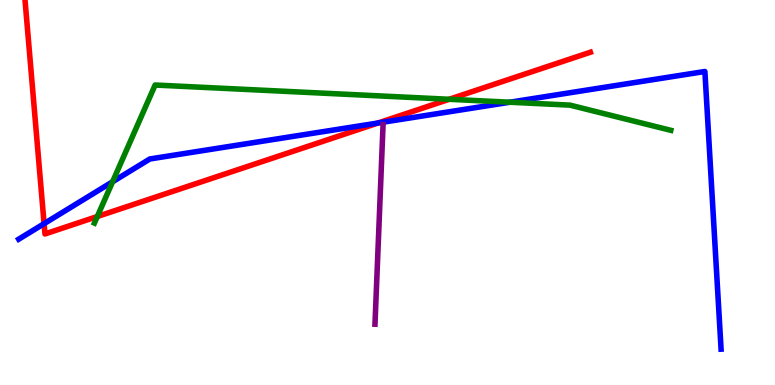[{'lines': ['blue', 'red'], 'intersections': [{'x': 0.569, 'y': 4.19}, {'x': 4.88, 'y': 6.81}]}, {'lines': ['green', 'red'], 'intersections': [{'x': 1.26, 'y': 4.38}, {'x': 5.8, 'y': 7.42}]}, {'lines': ['purple', 'red'], 'intersections': []}, {'lines': ['blue', 'green'], 'intersections': [{'x': 1.45, 'y': 5.28}, {'x': 6.58, 'y': 7.34}]}, {'lines': ['blue', 'purple'], 'intersections': []}, {'lines': ['green', 'purple'], 'intersections': []}]